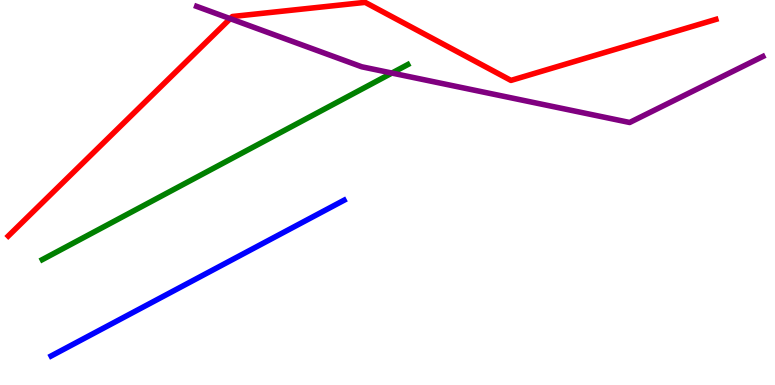[{'lines': ['blue', 'red'], 'intersections': []}, {'lines': ['green', 'red'], 'intersections': []}, {'lines': ['purple', 'red'], 'intersections': [{'x': 2.97, 'y': 9.52}]}, {'lines': ['blue', 'green'], 'intersections': []}, {'lines': ['blue', 'purple'], 'intersections': []}, {'lines': ['green', 'purple'], 'intersections': [{'x': 5.06, 'y': 8.1}]}]